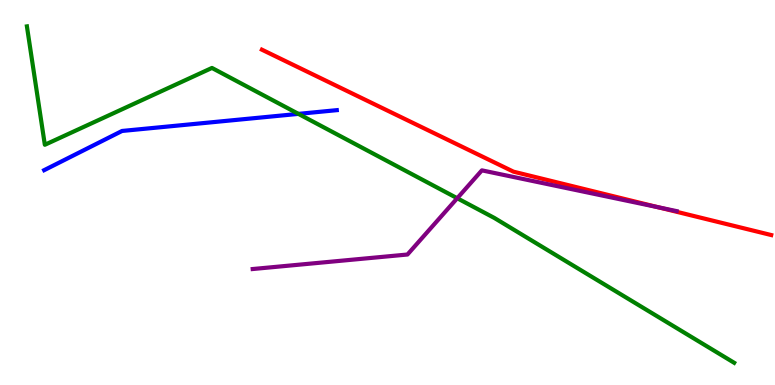[{'lines': ['blue', 'red'], 'intersections': []}, {'lines': ['green', 'red'], 'intersections': []}, {'lines': ['purple', 'red'], 'intersections': [{'x': 8.5, 'y': 4.61}]}, {'lines': ['blue', 'green'], 'intersections': [{'x': 3.85, 'y': 7.04}]}, {'lines': ['blue', 'purple'], 'intersections': []}, {'lines': ['green', 'purple'], 'intersections': [{'x': 5.9, 'y': 4.85}]}]